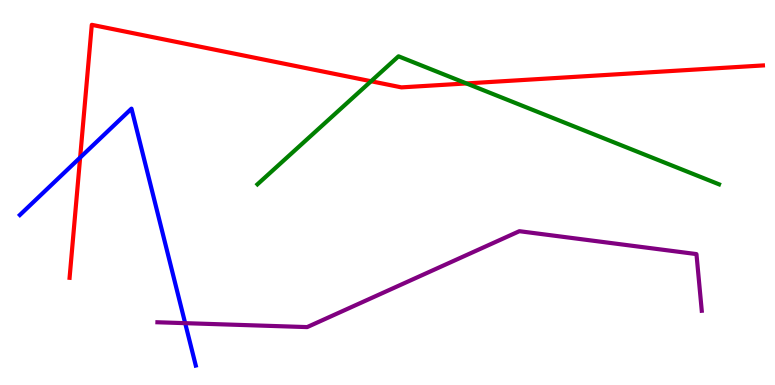[{'lines': ['blue', 'red'], 'intersections': [{'x': 1.03, 'y': 5.91}]}, {'lines': ['green', 'red'], 'intersections': [{'x': 4.79, 'y': 7.89}, {'x': 6.02, 'y': 7.83}]}, {'lines': ['purple', 'red'], 'intersections': []}, {'lines': ['blue', 'green'], 'intersections': []}, {'lines': ['blue', 'purple'], 'intersections': [{'x': 2.39, 'y': 1.61}]}, {'lines': ['green', 'purple'], 'intersections': []}]